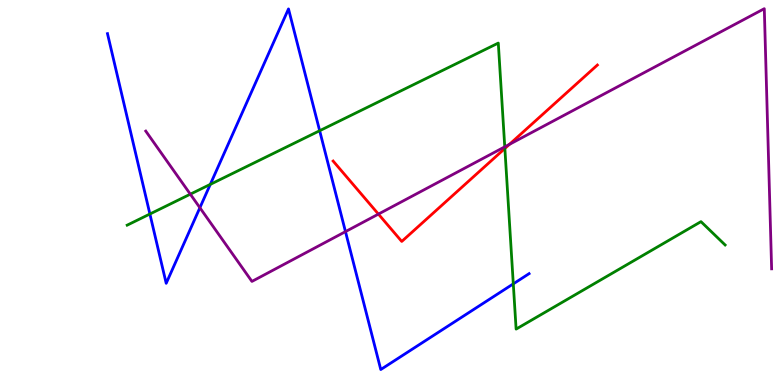[{'lines': ['blue', 'red'], 'intersections': []}, {'lines': ['green', 'red'], 'intersections': [{'x': 6.51, 'y': 6.14}]}, {'lines': ['purple', 'red'], 'intersections': [{'x': 4.88, 'y': 4.44}, {'x': 6.57, 'y': 6.25}]}, {'lines': ['blue', 'green'], 'intersections': [{'x': 1.93, 'y': 4.44}, {'x': 2.71, 'y': 5.21}, {'x': 4.12, 'y': 6.6}, {'x': 6.62, 'y': 2.63}]}, {'lines': ['blue', 'purple'], 'intersections': [{'x': 2.58, 'y': 4.6}, {'x': 4.46, 'y': 3.98}]}, {'lines': ['green', 'purple'], 'intersections': [{'x': 2.46, 'y': 4.96}, {'x': 6.51, 'y': 6.19}]}]